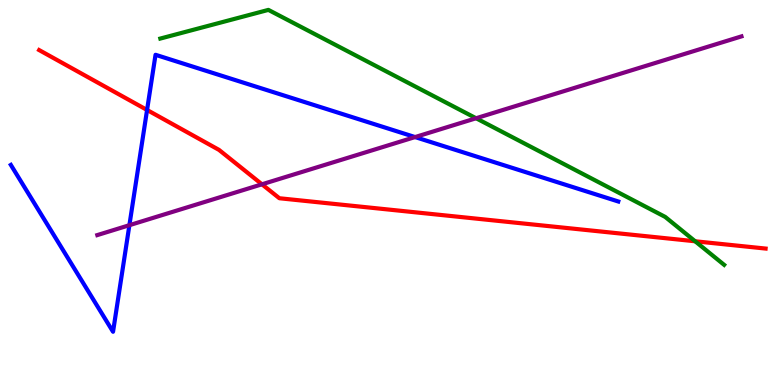[{'lines': ['blue', 'red'], 'intersections': [{'x': 1.9, 'y': 7.14}]}, {'lines': ['green', 'red'], 'intersections': [{'x': 8.97, 'y': 3.73}]}, {'lines': ['purple', 'red'], 'intersections': [{'x': 3.38, 'y': 5.21}]}, {'lines': ['blue', 'green'], 'intersections': []}, {'lines': ['blue', 'purple'], 'intersections': [{'x': 1.67, 'y': 4.15}, {'x': 5.36, 'y': 6.44}]}, {'lines': ['green', 'purple'], 'intersections': [{'x': 6.14, 'y': 6.93}]}]